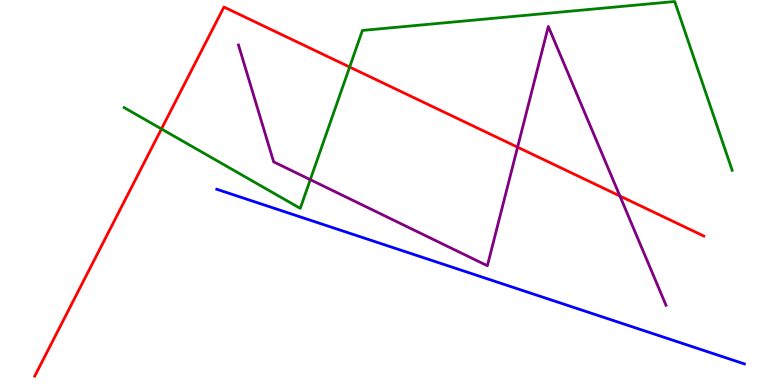[{'lines': ['blue', 'red'], 'intersections': []}, {'lines': ['green', 'red'], 'intersections': [{'x': 2.08, 'y': 6.65}, {'x': 4.51, 'y': 8.26}]}, {'lines': ['purple', 'red'], 'intersections': [{'x': 6.68, 'y': 6.18}, {'x': 8.0, 'y': 4.91}]}, {'lines': ['blue', 'green'], 'intersections': []}, {'lines': ['blue', 'purple'], 'intersections': []}, {'lines': ['green', 'purple'], 'intersections': [{'x': 4.0, 'y': 5.33}]}]